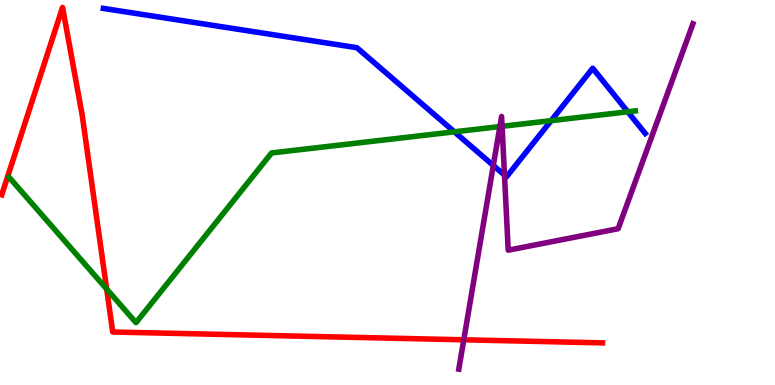[{'lines': ['blue', 'red'], 'intersections': []}, {'lines': ['green', 'red'], 'intersections': [{'x': 1.38, 'y': 2.49}]}, {'lines': ['purple', 'red'], 'intersections': [{'x': 5.98, 'y': 1.17}]}, {'lines': ['blue', 'green'], 'intersections': [{'x': 5.86, 'y': 6.58}, {'x': 7.11, 'y': 6.87}, {'x': 8.1, 'y': 7.1}]}, {'lines': ['blue', 'purple'], 'intersections': [{'x': 6.37, 'y': 5.7}, {'x': 6.51, 'y': 5.45}]}, {'lines': ['green', 'purple'], 'intersections': [{'x': 6.45, 'y': 6.71}, {'x': 6.48, 'y': 6.72}]}]